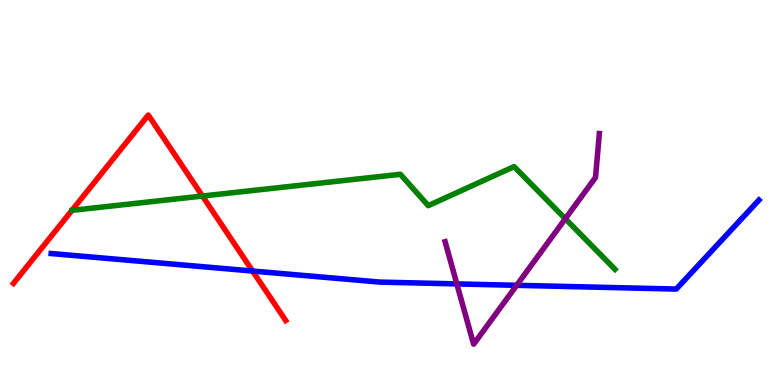[{'lines': ['blue', 'red'], 'intersections': [{'x': 3.26, 'y': 2.96}]}, {'lines': ['green', 'red'], 'intersections': [{'x': 2.61, 'y': 4.91}]}, {'lines': ['purple', 'red'], 'intersections': []}, {'lines': ['blue', 'green'], 'intersections': []}, {'lines': ['blue', 'purple'], 'intersections': [{'x': 5.89, 'y': 2.63}, {'x': 6.67, 'y': 2.59}]}, {'lines': ['green', 'purple'], 'intersections': [{'x': 7.29, 'y': 4.32}]}]